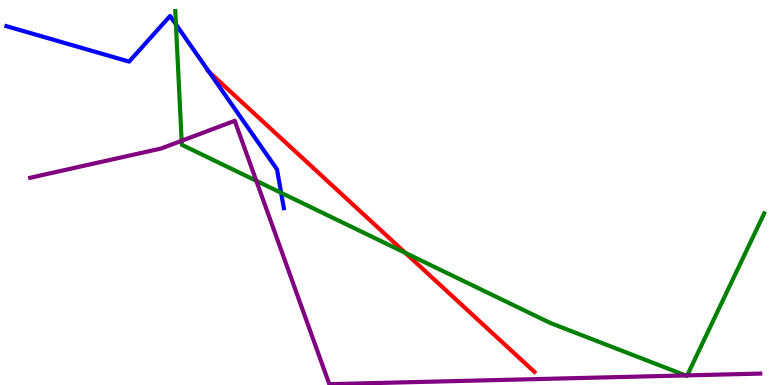[{'lines': ['blue', 'red'], 'intersections': [{'x': 2.7, 'y': 8.13}]}, {'lines': ['green', 'red'], 'intersections': [{'x': 5.23, 'y': 3.43}]}, {'lines': ['purple', 'red'], 'intersections': []}, {'lines': ['blue', 'green'], 'intersections': [{'x': 2.27, 'y': 9.37}, {'x': 3.63, 'y': 4.99}]}, {'lines': ['blue', 'purple'], 'intersections': []}, {'lines': ['green', 'purple'], 'intersections': [{'x': 2.34, 'y': 6.34}, {'x': 3.31, 'y': 5.3}, {'x': 8.85, 'y': 0.249}, {'x': 8.87, 'y': 0.25}]}]